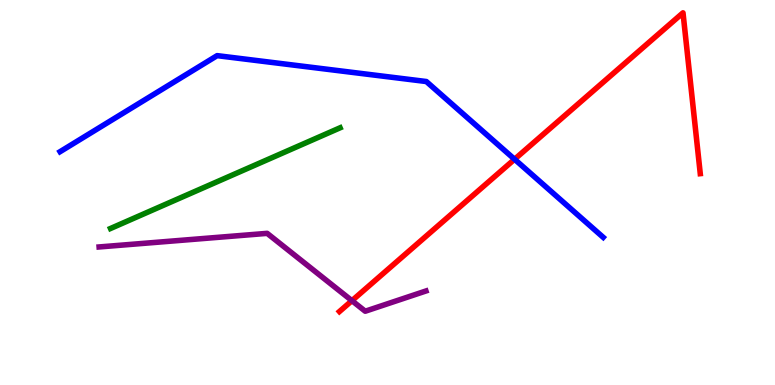[{'lines': ['blue', 'red'], 'intersections': [{'x': 6.64, 'y': 5.86}]}, {'lines': ['green', 'red'], 'intersections': []}, {'lines': ['purple', 'red'], 'intersections': [{'x': 4.54, 'y': 2.19}]}, {'lines': ['blue', 'green'], 'intersections': []}, {'lines': ['blue', 'purple'], 'intersections': []}, {'lines': ['green', 'purple'], 'intersections': []}]